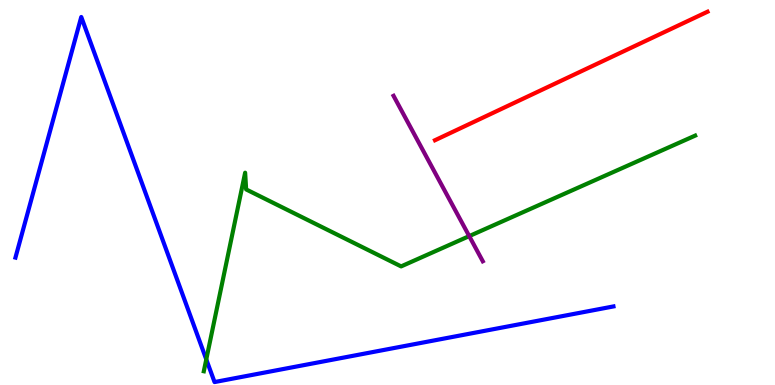[{'lines': ['blue', 'red'], 'intersections': []}, {'lines': ['green', 'red'], 'intersections': []}, {'lines': ['purple', 'red'], 'intersections': []}, {'lines': ['blue', 'green'], 'intersections': [{'x': 2.66, 'y': 0.665}]}, {'lines': ['blue', 'purple'], 'intersections': []}, {'lines': ['green', 'purple'], 'intersections': [{'x': 6.05, 'y': 3.87}]}]